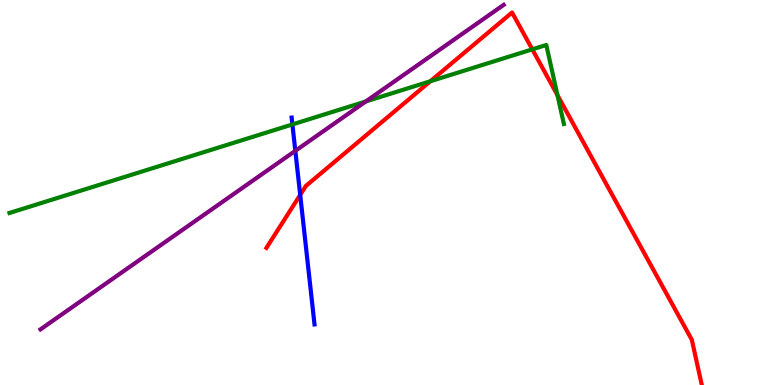[{'lines': ['blue', 'red'], 'intersections': [{'x': 3.87, 'y': 4.94}]}, {'lines': ['green', 'red'], 'intersections': [{'x': 5.55, 'y': 7.89}, {'x': 6.87, 'y': 8.72}, {'x': 7.19, 'y': 7.53}]}, {'lines': ['purple', 'red'], 'intersections': []}, {'lines': ['blue', 'green'], 'intersections': [{'x': 3.77, 'y': 6.77}]}, {'lines': ['blue', 'purple'], 'intersections': [{'x': 3.81, 'y': 6.08}]}, {'lines': ['green', 'purple'], 'intersections': [{'x': 4.72, 'y': 7.36}]}]